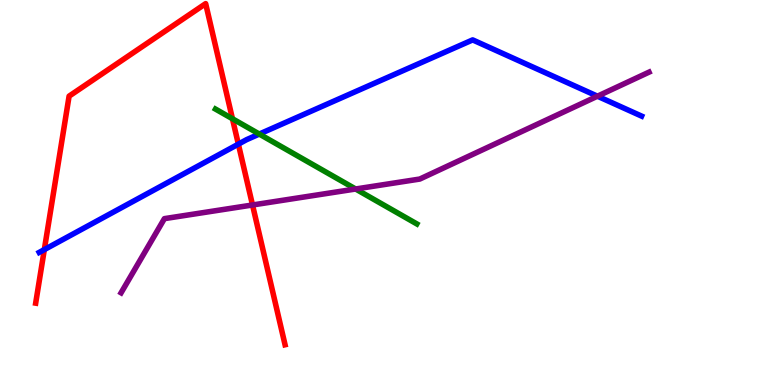[{'lines': ['blue', 'red'], 'intersections': [{'x': 0.572, 'y': 3.52}, {'x': 3.08, 'y': 6.26}]}, {'lines': ['green', 'red'], 'intersections': [{'x': 3.0, 'y': 6.92}]}, {'lines': ['purple', 'red'], 'intersections': [{'x': 3.26, 'y': 4.68}]}, {'lines': ['blue', 'green'], 'intersections': [{'x': 3.35, 'y': 6.52}]}, {'lines': ['blue', 'purple'], 'intersections': [{'x': 7.71, 'y': 7.5}]}, {'lines': ['green', 'purple'], 'intersections': [{'x': 4.59, 'y': 5.09}]}]